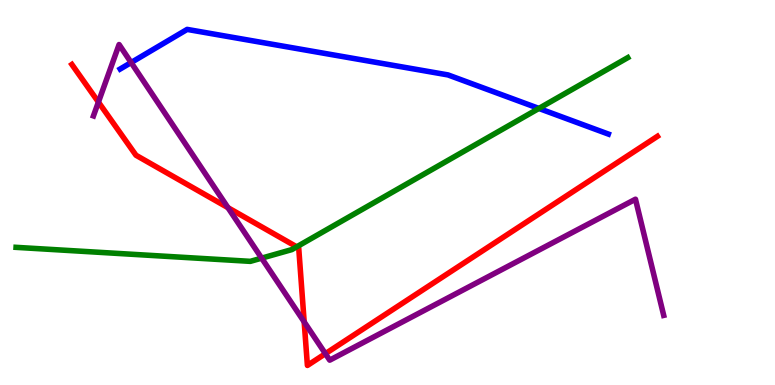[{'lines': ['blue', 'red'], 'intersections': []}, {'lines': ['green', 'red'], 'intersections': [{'x': 3.83, 'y': 3.59}]}, {'lines': ['purple', 'red'], 'intersections': [{'x': 1.27, 'y': 7.35}, {'x': 2.94, 'y': 4.61}, {'x': 3.92, 'y': 1.64}, {'x': 4.2, 'y': 0.814}]}, {'lines': ['blue', 'green'], 'intersections': [{'x': 6.95, 'y': 7.18}]}, {'lines': ['blue', 'purple'], 'intersections': [{'x': 1.69, 'y': 8.38}]}, {'lines': ['green', 'purple'], 'intersections': [{'x': 3.38, 'y': 3.29}]}]